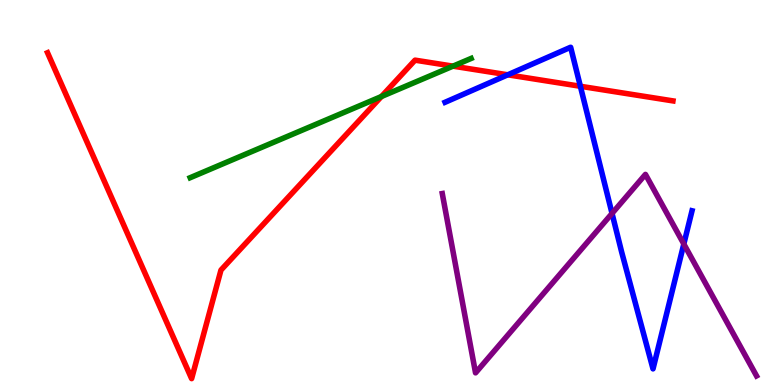[{'lines': ['blue', 'red'], 'intersections': [{'x': 6.55, 'y': 8.06}, {'x': 7.49, 'y': 7.76}]}, {'lines': ['green', 'red'], 'intersections': [{'x': 4.92, 'y': 7.49}, {'x': 5.84, 'y': 8.28}]}, {'lines': ['purple', 'red'], 'intersections': []}, {'lines': ['blue', 'green'], 'intersections': []}, {'lines': ['blue', 'purple'], 'intersections': [{'x': 7.9, 'y': 4.46}, {'x': 8.82, 'y': 3.66}]}, {'lines': ['green', 'purple'], 'intersections': []}]